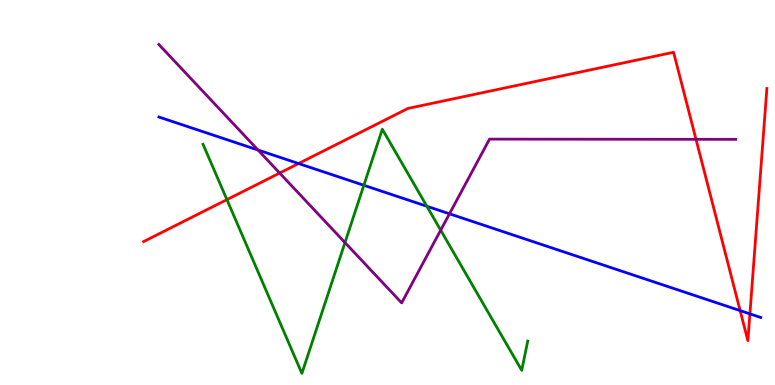[{'lines': ['blue', 'red'], 'intersections': [{'x': 3.85, 'y': 5.75}, {'x': 9.55, 'y': 1.93}, {'x': 9.68, 'y': 1.85}]}, {'lines': ['green', 'red'], 'intersections': [{'x': 2.93, 'y': 4.81}]}, {'lines': ['purple', 'red'], 'intersections': [{'x': 3.61, 'y': 5.51}, {'x': 8.98, 'y': 6.38}]}, {'lines': ['blue', 'green'], 'intersections': [{'x': 4.69, 'y': 5.19}, {'x': 5.51, 'y': 4.64}]}, {'lines': ['blue', 'purple'], 'intersections': [{'x': 3.33, 'y': 6.1}, {'x': 5.8, 'y': 4.45}]}, {'lines': ['green', 'purple'], 'intersections': [{'x': 4.45, 'y': 3.7}, {'x': 5.69, 'y': 4.02}]}]